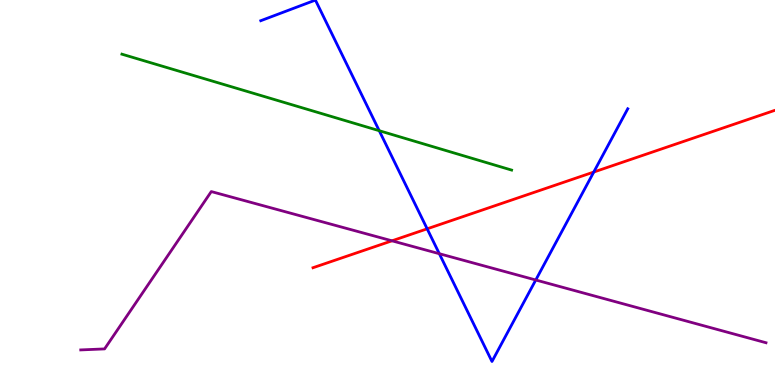[{'lines': ['blue', 'red'], 'intersections': [{'x': 5.51, 'y': 4.06}, {'x': 7.66, 'y': 5.53}]}, {'lines': ['green', 'red'], 'intersections': []}, {'lines': ['purple', 'red'], 'intersections': [{'x': 5.06, 'y': 3.75}]}, {'lines': ['blue', 'green'], 'intersections': [{'x': 4.89, 'y': 6.6}]}, {'lines': ['blue', 'purple'], 'intersections': [{'x': 5.67, 'y': 3.41}, {'x': 6.91, 'y': 2.73}]}, {'lines': ['green', 'purple'], 'intersections': []}]